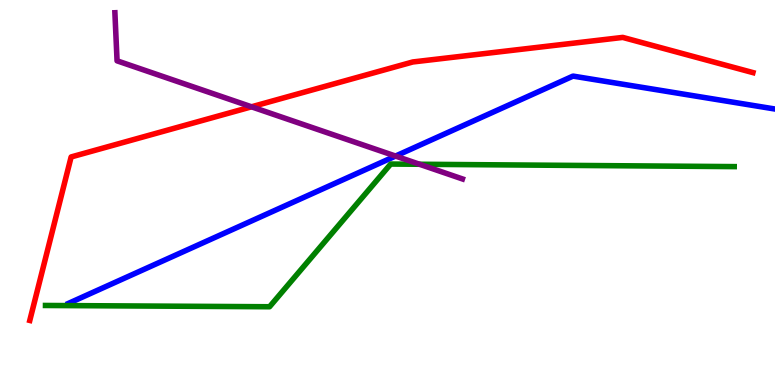[{'lines': ['blue', 'red'], 'intersections': []}, {'lines': ['green', 'red'], 'intersections': []}, {'lines': ['purple', 'red'], 'intersections': [{'x': 3.25, 'y': 7.23}]}, {'lines': ['blue', 'green'], 'intersections': []}, {'lines': ['blue', 'purple'], 'intersections': [{'x': 5.1, 'y': 5.95}]}, {'lines': ['green', 'purple'], 'intersections': [{'x': 5.41, 'y': 5.73}]}]